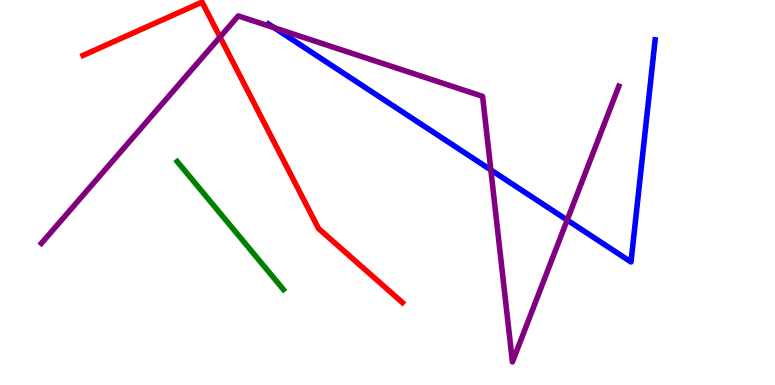[{'lines': ['blue', 'red'], 'intersections': []}, {'lines': ['green', 'red'], 'intersections': []}, {'lines': ['purple', 'red'], 'intersections': [{'x': 2.84, 'y': 9.04}]}, {'lines': ['blue', 'green'], 'intersections': []}, {'lines': ['blue', 'purple'], 'intersections': [{'x': 3.54, 'y': 9.28}, {'x': 6.33, 'y': 5.59}, {'x': 7.32, 'y': 4.28}]}, {'lines': ['green', 'purple'], 'intersections': []}]